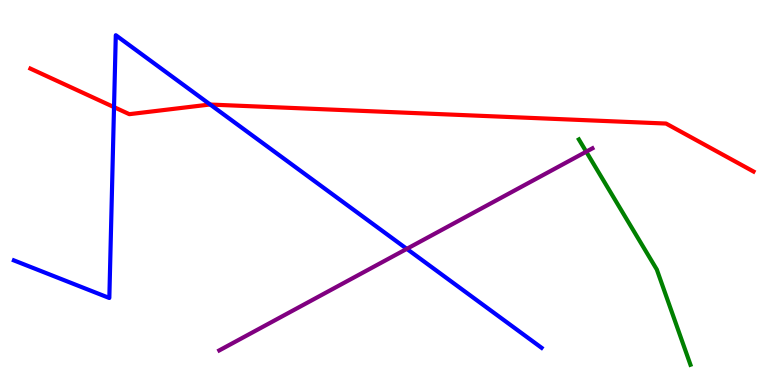[{'lines': ['blue', 'red'], 'intersections': [{'x': 1.47, 'y': 7.22}, {'x': 2.71, 'y': 7.28}]}, {'lines': ['green', 'red'], 'intersections': []}, {'lines': ['purple', 'red'], 'intersections': []}, {'lines': ['blue', 'green'], 'intersections': []}, {'lines': ['blue', 'purple'], 'intersections': [{'x': 5.25, 'y': 3.54}]}, {'lines': ['green', 'purple'], 'intersections': [{'x': 7.56, 'y': 6.06}]}]